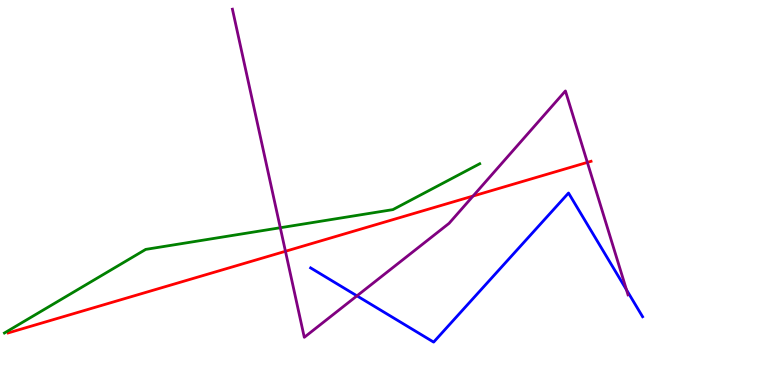[{'lines': ['blue', 'red'], 'intersections': []}, {'lines': ['green', 'red'], 'intersections': []}, {'lines': ['purple', 'red'], 'intersections': [{'x': 3.68, 'y': 3.47}, {'x': 6.1, 'y': 4.91}, {'x': 7.58, 'y': 5.78}]}, {'lines': ['blue', 'green'], 'intersections': []}, {'lines': ['blue', 'purple'], 'intersections': [{'x': 4.61, 'y': 2.32}, {'x': 8.08, 'y': 2.47}]}, {'lines': ['green', 'purple'], 'intersections': [{'x': 3.62, 'y': 4.08}]}]